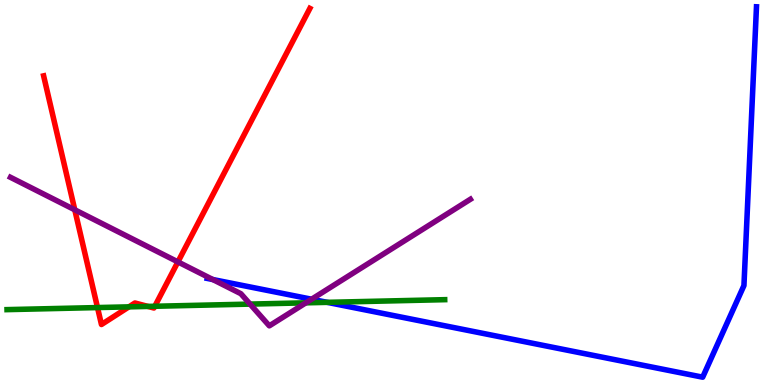[{'lines': ['blue', 'red'], 'intersections': []}, {'lines': ['green', 'red'], 'intersections': [{'x': 1.26, 'y': 2.01}, {'x': 1.66, 'y': 2.03}, {'x': 1.91, 'y': 2.04}, {'x': 2.0, 'y': 2.05}]}, {'lines': ['purple', 'red'], 'intersections': [{'x': 0.965, 'y': 4.55}, {'x': 2.3, 'y': 3.2}]}, {'lines': ['blue', 'green'], 'intersections': [{'x': 4.22, 'y': 2.15}]}, {'lines': ['blue', 'purple'], 'intersections': [{'x': 2.75, 'y': 2.74}, {'x': 4.02, 'y': 2.23}]}, {'lines': ['green', 'purple'], 'intersections': [{'x': 3.23, 'y': 2.1}, {'x': 3.95, 'y': 2.13}]}]